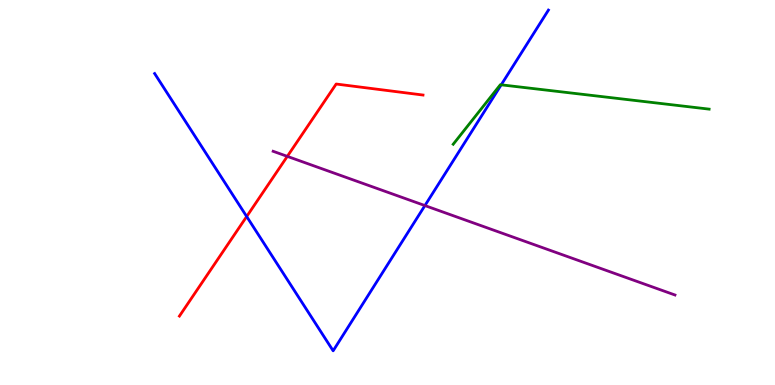[{'lines': ['blue', 'red'], 'intersections': [{'x': 3.18, 'y': 4.38}]}, {'lines': ['green', 'red'], 'intersections': []}, {'lines': ['purple', 'red'], 'intersections': [{'x': 3.71, 'y': 5.94}]}, {'lines': ['blue', 'green'], 'intersections': [{'x': 6.47, 'y': 7.8}]}, {'lines': ['blue', 'purple'], 'intersections': [{'x': 5.48, 'y': 4.66}]}, {'lines': ['green', 'purple'], 'intersections': []}]